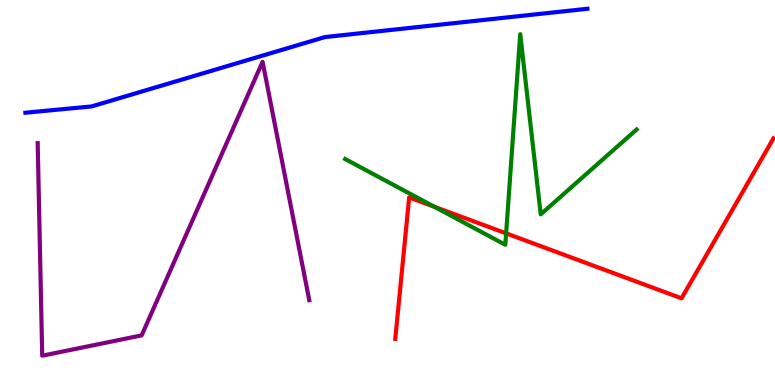[{'lines': ['blue', 'red'], 'intersections': []}, {'lines': ['green', 'red'], 'intersections': [{'x': 5.6, 'y': 4.63}, {'x': 6.53, 'y': 3.94}]}, {'lines': ['purple', 'red'], 'intersections': []}, {'lines': ['blue', 'green'], 'intersections': []}, {'lines': ['blue', 'purple'], 'intersections': []}, {'lines': ['green', 'purple'], 'intersections': []}]